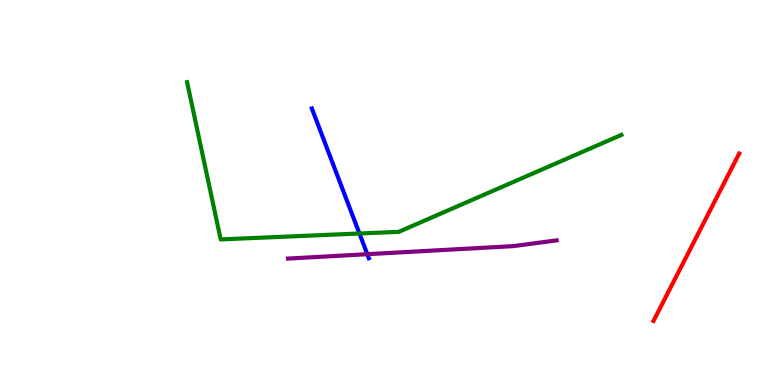[{'lines': ['blue', 'red'], 'intersections': []}, {'lines': ['green', 'red'], 'intersections': []}, {'lines': ['purple', 'red'], 'intersections': []}, {'lines': ['blue', 'green'], 'intersections': [{'x': 4.64, 'y': 3.94}]}, {'lines': ['blue', 'purple'], 'intersections': [{'x': 4.74, 'y': 3.4}]}, {'lines': ['green', 'purple'], 'intersections': []}]